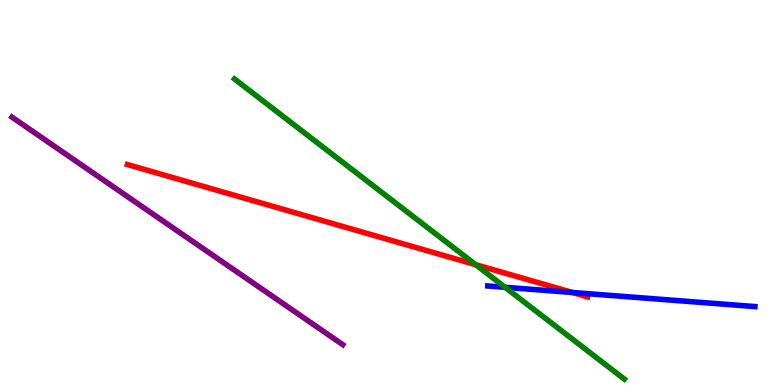[{'lines': ['blue', 'red'], 'intersections': [{'x': 7.39, 'y': 2.4}]}, {'lines': ['green', 'red'], 'intersections': [{'x': 6.14, 'y': 3.12}]}, {'lines': ['purple', 'red'], 'intersections': []}, {'lines': ['blue', 'green'], 'intersections': [{'x': 6.52, 'y': 2.54}]}, {'lines': ['blue', 'purple'], 'intersections': []}, {'lines': ['green', 'purple'], 'intersections': []}]